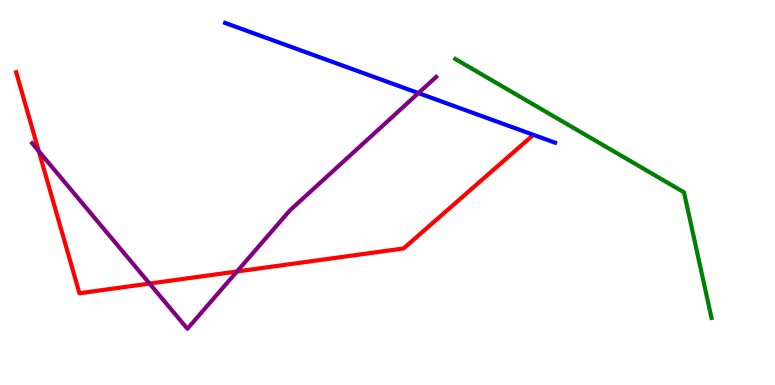[{'lines': ['blue', 'red'], 'intersections': []}, {'lines': ['green', 'red'], 'intersections': []}, {'lines': ['purple', 'red'], 'intersections': [{'x': 0.5, 'y': 6.07}, {'x': 1.93, 'y': 2.63}, {'x': 3.06, 'y': 2.95}]}, {'lines': ['blue', 'green'], 'intersections': []}, {'lines': ['blue', 'purple'], 'intersections': [{'x': 5.4, 'y': 7.58}]}, {'lines': ['green', 'purple'], 'intersections': []}]